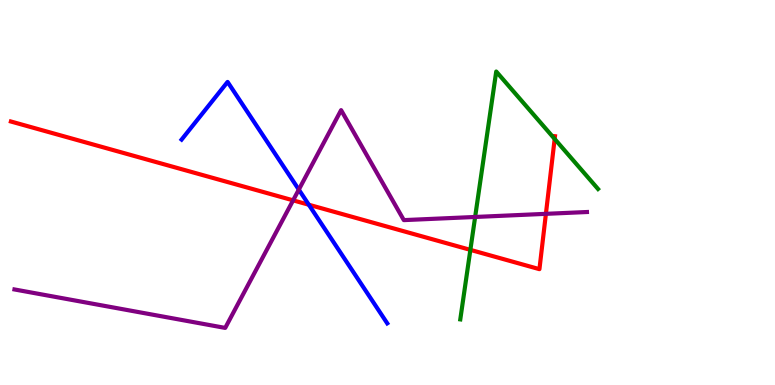[{'lines': ['blue', 'red'], 'intersections': [{'x': 3.98, 'y': 4.68}]}, {'lines': ['green', 'red'], 'intersections': [{'x': 6.07, 'y': 3.51}, {'x': 7.16, 'y': 6.39}]}, {'lines': ['purple', 'red'], 'intersections': [{'x': 3.78, 'y': 4.8}, {'x': 7.04, 'y': 4.45}]}, {'lines': ['blue', 'green'], 'intersections': []}, {'lines': ['blue', 'purple'], 'intersections': [{'x': 3.86, 'y': 5.08}]}, {'lines': ['green', 'purple'], 'intersections': [{'x': 6.13, 'y': 4.36}]}]